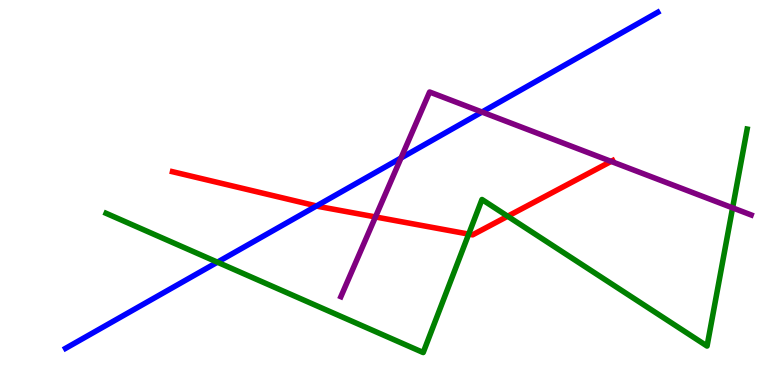[{'lines': ['blue', 'red'], 'intersections': [{'x': 4.08, 'y': 4.65}]}, {'lines': ['green', 'red'], 'intersections': [{'x': 6.05, 'y': 3.92}, {'x': 6.55, 'y': 4.38}]}, {'lines': ['purple', 'red'], 'intersections': [{'x': 4.84, 'y': 4.36}, {'x': 7.89, 'y': 5.81}]}, {'lines': ['blue', 'green'], 'intersections': [{'x': 2.81, 'y': 3.19}]}, {'lines': ['blue', 'purple'], 'intersections': [{'x': 5.17, 'y': 5.9}, {'x': 6.22, 'y': 7.09}]}, {'lines': ['green', 'purple'], 'intersections': [{'x': 9.45, 'y': 4.6}]}]